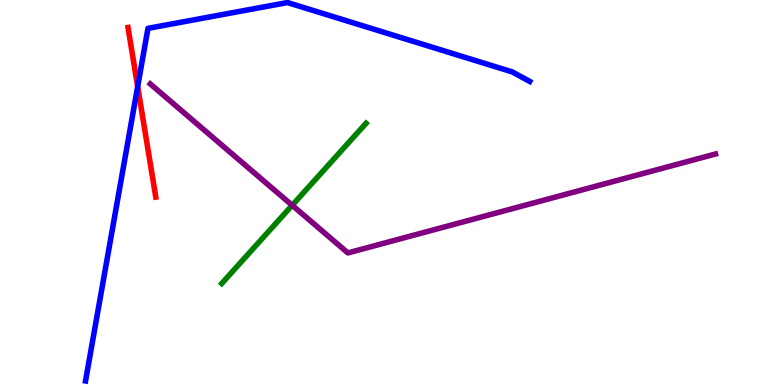[{'lines': ['blue', 'red'], 'intersections': [{'x': 1.78, 'y': 7.75}]}, {'lines': ['green', 'red'], 'intersections': []}, {'lines': ['purple', 'red'], 'intersections': []}, {'lines': ['blue', 'green'], 'intersections': []}, {'lines': ['blue', 'purple'], 'intersections': []}, {'lines': ['green', 'purple'], 'intersections': [{'x': 3.77, 'y': 4.67}]}]